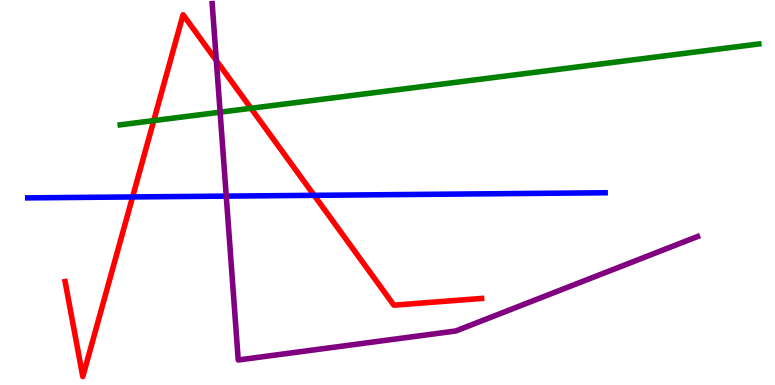[{'lines': ['blue', 'red'], 'intersections': [{'x': 1.71, 'y': 4.88}, {'x': 4.05, 'y': 4.93}]}, {'lines': ['green', 'red'], 'intersections': [{'x': 1.98, 'y': 6.87}, {'x': 3.24, 'y': 7.19}]}, {'lines': ['purple', 'red'], 'intersections': [{'x': 2.79, 'y': 8.43}]}, {'lines': ['blue', 'green'], 'intersections': []}, {'lines': ['blue', 'purple'], 'intersections': [{'x': 2.92, 'y': 4.91}]}, {'lines': ['green', 'purple'], 'intersections': [{'x': 2.84, 'y': 7.09}]}]